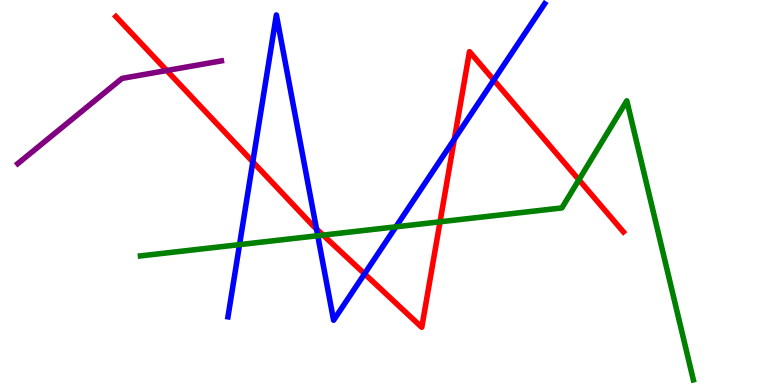[{'lines': ['blue', 'red'], 'intersections': [{'x': 3.26, 'y': 5.8}, {'x': 4.08, 'y': 4.05}, {'x': 4.7, 'y': 2.89}, {'x': 5.86, 'y': 6.38}, {'x': 6.37, 'y': 7.92}]}, {'lines': ['green', 'red'], 'intersections': [{'x': 4.17, 'y': 3.89}, {'x': 5.68, 'y': 4.24}, {'x': 7.47, 'y': 5.33}]}, {'lines': ['purple', 'red'], 'intersections': [{'x': 2.15, 'y': 8.17}]}, {'lines': ['blue', 'green'], 'intersections': [{'x': 3.09, 'y': 3.65}, {'x': 4.1, 'y': 3.88}, {'x': 5.11, 'y': 4.11}]}, {'lines': ['blue', 'purple'], 'intersections': []}, {'lines': ['green', 'purple'], 'intersections': []}]